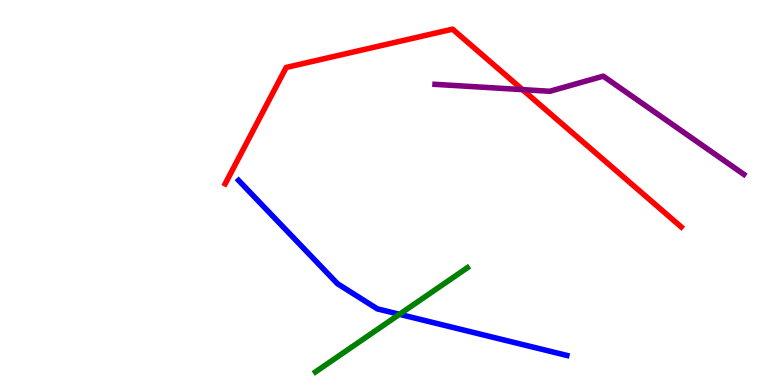[{'lines': ['blue', 'red'], 'intersections': []}, {'lines': ['green', 'red'], 'intersections': []}, {'lines': ['purple', 'red'], 'intersections': [{'x': 6.74, 'y': 7.67}]}, {'lines': ['blue', 'green'], 'intersections': [{'x': 5.15, 'y': 1.84}]}, {'lines': ['blue', 'purple'], 'intersections': []}, {'lines': ['green', 'purple'], 'intersections': []}]